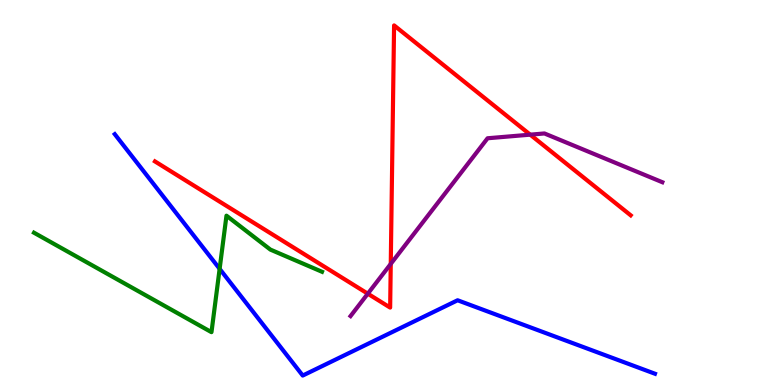[{'lines': ['blue', 'red'], 'intersections': []}, {'lines': ['green', 'red'], 'intersections': []}, {'lines': ['purple', 'red'], 'intersections': [{'x': 4.75, 'y': 2.37}, {'x': 5.04, 'y': 3.15}, {'x': 6.84, 'y': 6.5}]}, {'lines': ['blue', 'green'], 'intersections': [{'x': 2.83, 'y': 3.02}]}, {'lines': ['blue', 'purple'], 'intersections': []}, {'lines': ['green', 'purple'], 'intersections': []}]